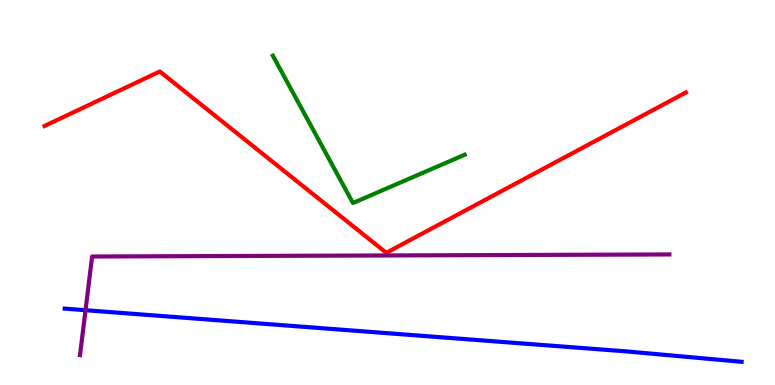[{'lines': ['blue', 'red'], 'intersections': []}, {'lines': ['green', 'red'], 'intersections': []}, {'lines': ['purple', 'red'], 'intersections': []}, {'lines': ['blue', 'green'], 'intersections': []}, {'lines': ['blue', 'purple'], 'intersections': [{'x': 1.1, 'y': 1.94}]}, {'lines': ['green', 'purple'], 'intersections': []}]